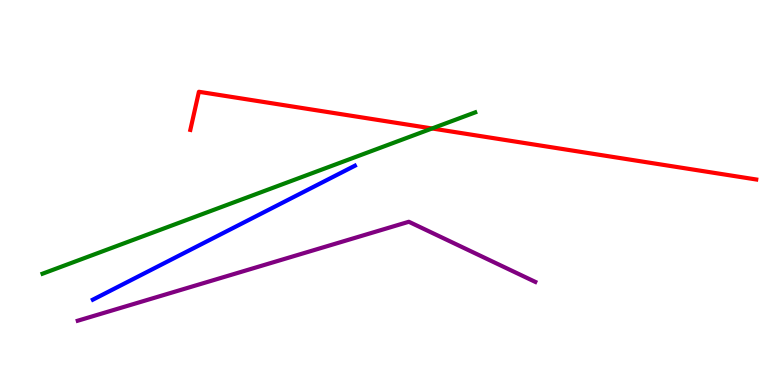[{'lines': ['blue', 'red'], 'intersections': []}, {'lines': ['green', 'red'], 'intersections': [{'x': 5.57, 'y': 6.66}]}, {'lines': ['purple', 'red'], 'intersections': []}, {'lines': ['blue', 'green'], 'intersections': []}, {'lines': ['blue', 'purple'], 'intersections': []}, {'lines': ['green', 'purple'], 'intersections': []}]